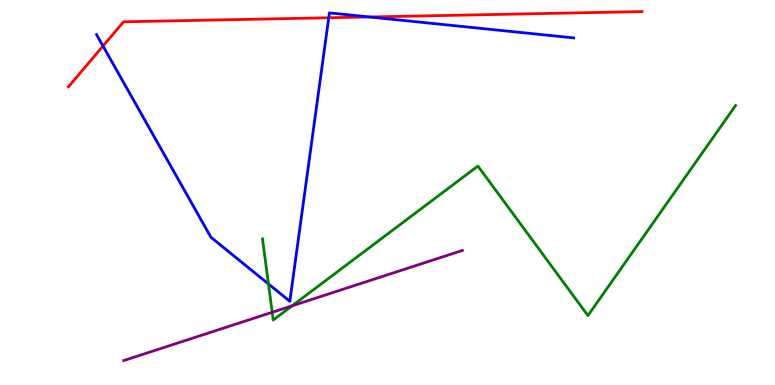[{'lines': ['blue', 'red'], 'intersections': [{'x': 1.33, 'y': 8.8}, {'x': 4.24, 'y': 9.54}, {'x': 4.77, 'y': 9.56}]}, {'lines': ['green', 'red'], 'intersections': []}, {'lines': ['purple', 'red'], 'intersections': []}, {'lines': ['blue', 'green'], 'intersections': [{'x': 3.46, 'y': 2.62}]}, {'lines': ['blue', 'purple'], 'intersections': []}, {'lines': ['green', 'purple'], 'intersections': [{'x': 3.51, 'y': 1.89}, {'x': 3.77, 'y': 2.06}]}]